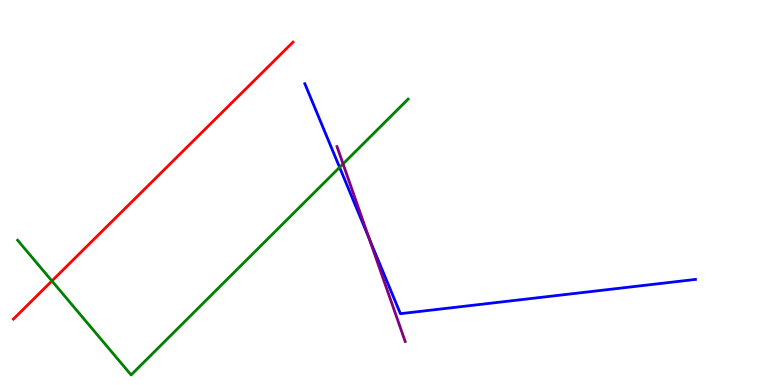[{'lines': ['blue', 'red'], 'intersections': []}, {'lines': ['green', 'red'], 'intersections': [{'x': 0.67, 'y': 2.7}]}, {'lines': ['purple', 'red'], 'intersections': []}, {'lines': ['blue', 'green'], 'intersections': [{'x': 4.38, 'y': 5.65}]}, {'lines': ['blue', 'purple'], 'intersections': [{'x': 4.76, 'y': 3.81}]}, {'lines': ['green', 'purple'], 'intersections': [{'x': 4.43, 'y': 5.74}]}]